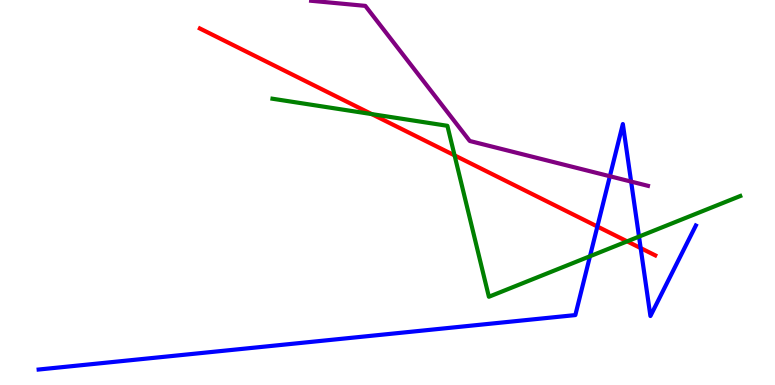[{'lines': ['blue', 'red'], 'intersections': [{'x': 7.71, 'y': 4.12}, {'x': 8.27, 'y': 3.56}]}, {'lines': ['green', 'red'], 'intersections': [{'x': 4.8, 'y': 7.04}, {'x': 5.87, 'y': 5.96}, {'x': 8.09, 'y': 3.73}]}, {'lines': ['purple', 'red'], 'intersections': []}, {'lines': ['blue', 'green'], 'intersections': [{'x': 7.61, 'y': 3.34}, {'x': 8.25, 'y': 3.85}]}, {'lines': ['blue', 'purple'], 'intersections': [{'x': 7.87, 'y': 5.42}, {'x': 8.14, 'y': 5.28}]}, {'lines': ['green', 'purple'], 'intersections': []}]